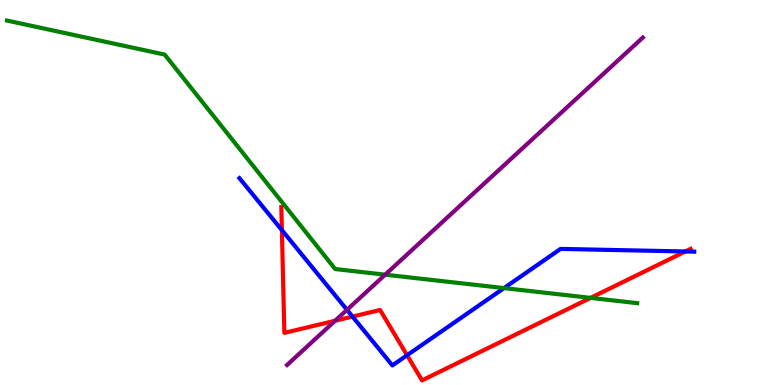[{'lines': ['blue', 'red'], 'intersections': [{'x': 3.64, 'y': 4.02}, {'x': 4.55, 'y': 1.78}, {'x': 5.25, 'y': 0.773}, {'x': 8.84, 'y': 3.47}]}, {'lines': ['green', 'red'], 'intersections': [{'x': 7.62, 'y': 2.26}]}, {'lines': ['purple', 'red'], 'intersections': [{'x': 4.32, 'y': 1.67}]}, {'lines': ['blue', 'green'], 'intersections': [{'x': 6.5, 'y': 2.52}]}, {'lines': ['blue', 'purple'], 'intersections': [{'x': 4.48, 'y': 1.95}]}, {'lines': ['green', 'purple'], 'intersections': [{'x': 4.97, 'y': 2.87}]}]